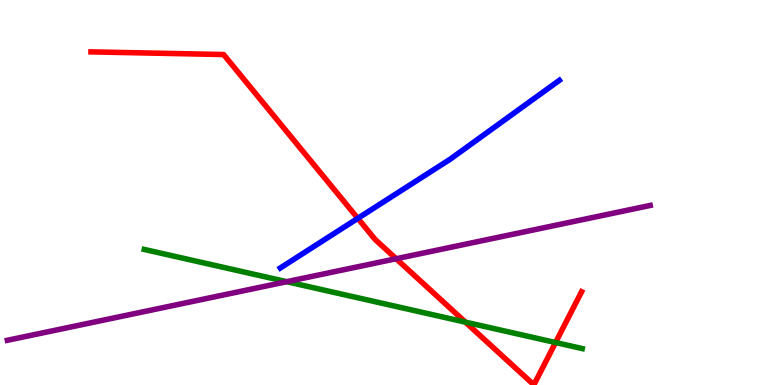[{'lines': ['blue', 'red'], 'intersections': [{'x': 4.62, 'y': 4.33}]}, {'lines': ['green', 'red'], 'intersections': [{'x': 6.0, 'y': 1.63}, {'x': 7.17, 'y': 1.1}]}, {'lines': ['purple', 'red'], 'intersections': [{'x': 5.11, 'y': 3.28}]}, {'lines': ['blue', 'green'], 'intersections': []}, {'lines': ['blue', 'purple'], 'intersections': []}, {'lines': ['green', 'purple'], 'intersections': [{'x': 3.7, 'y': 2.68}]}]